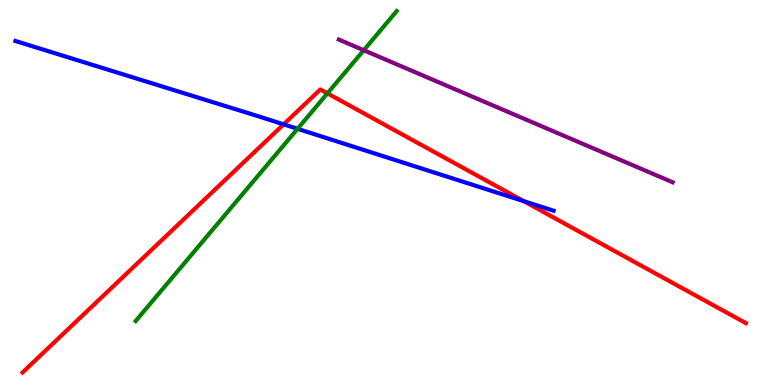[{'lines': ['blue', 'red'], 'intersections': [{'x': 3.66, 'y': 6.77}, {'x': 6.76, 'y': 4.77}]}, {'lines': ['green', 'red'], 'intersections': [{'x': 4.22, 'y': 7.58}]}, {'lines': ['purple', 'red'], 'intersections': []}, {'lines': ['blue', 'green'], 'intersections': [{'x': 3.84, 'y': 6.65}]}, {'lines': ['blue', 'purple'], 'intersections': []}, {'lines': ['green', 'purple'], 'intersections': [{'x': 4.69, 'y': 8.7}]}]